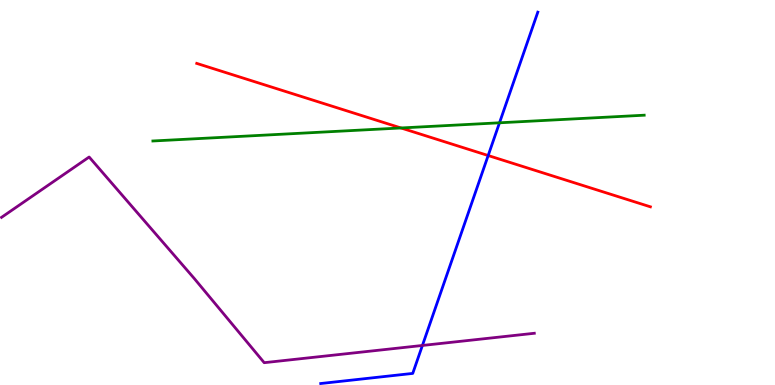[{'lines': ['blue', 'red'], 'intersections': [{'x': 6.3, 'y': 5.96}]}, {'lines': ['green', 'red'], 'intersections': [{'x': 5.17, 'y': 6.68}]}, {'lines': ['purple', 'red'], 'intersections': []}, {'lines': ['blue', 'green'], 'intersections': [{'x': 6.45, 'y': 6.81}]}, {'lines': ['blue', 'purple'], 'intersections': [{'x': 5.45, 'y': 1.03}]}, {'lines': ['green', 'purple'], 'intersections': []}]